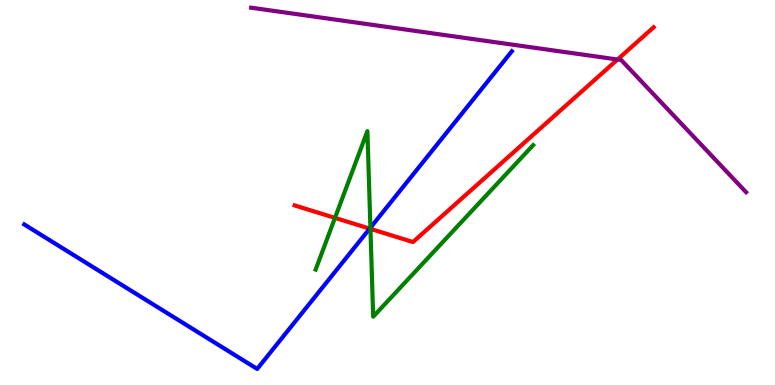[{'lines': ['blue', 'red'], 'intersections': [{'x': 4.77, 'y': 4.06}]}, {'lines': ['green', 'red'], 'intersections': [{'x': 4.32, 'y': 4.34}, {'x': 4.78, 'y': 4.06}]}, {'lines': ['purple', 'red'], 'intersections': [{'x': 7.97, 'y': 8.45}]}, {'lines': ['blue', 'green'], 'intersections': [{'x': 4.78, 'y': 4.09}]}, {'lines': ['blue', 'purple'], 'intersections': []}, {'lines': ['green', 'purple'], 'intersections': []}]